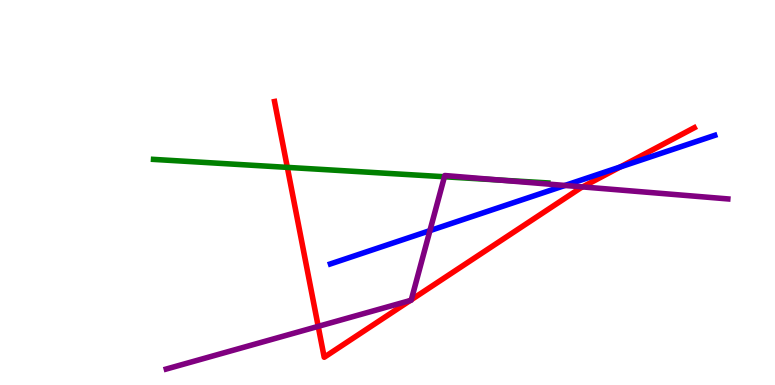[{'lines': ['blue', 'red'], 'intersections': [{'x': 8.0, 'y': 5.66}]}, {'lines': ['green', 'red'], 'intersections': [{'x': 3.71, 'y': 5.65}]}, {'lines': ['purple', 'red'], 'intersections': [{'x': 4.11, 'y': 1.52}, {'x': 5.29, 'y': 2.19}, {'x': 5.31, 'y': 2.21}, {'x': 7.52, 'y': 5.15}]}, {'lines': ['blue', 'green'], 'intersections': []}, {'lines': ['blue', 'purple'], 'intersections': [{'x': 5.55, 'y': 4.01}, {'x': 7.29, 'y': 5.18}]}, {'lines': ['green', 'purple'], 'intersections': [{'x': 5.73, 'y': 5.41}, {'x': 6.45, 'y': 5.32}]}]